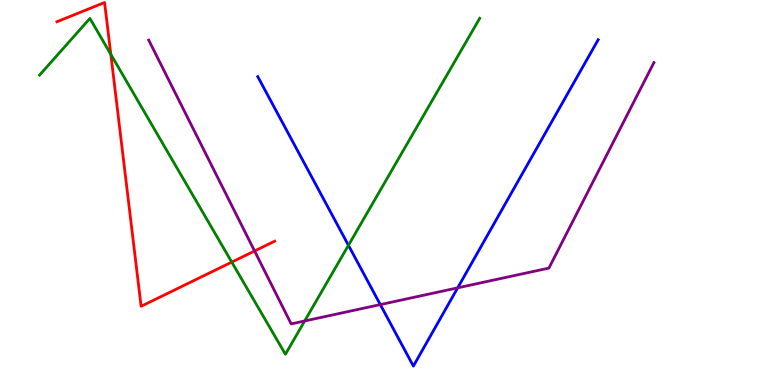[{'lines': ['blue', 'red'], 'intersections': []}, {'lines': ['green', 'red'], 'intersections': [{'x': 1.43, 'y': 8.59}, {'x': 2.99, 'y': 3.19}]}, {'lines': ['purple', 'red'], 'intersections': [{'x': 3.28, 'y': 3.48}]}, {'lines': ['blue', 'green'], 'intersections': [{'x': 4.5, 'y': 3.63}]}, {'lines': ['blue', 'purple'], 'intersections': [{'x': 4.91, 'y': 2.09}, {'x': 5.91, 'y': 2.52}]}, {'lines': ['green', 'purple'], 'intersections': [{'x': 3.93, 'y': 1.66}]}]